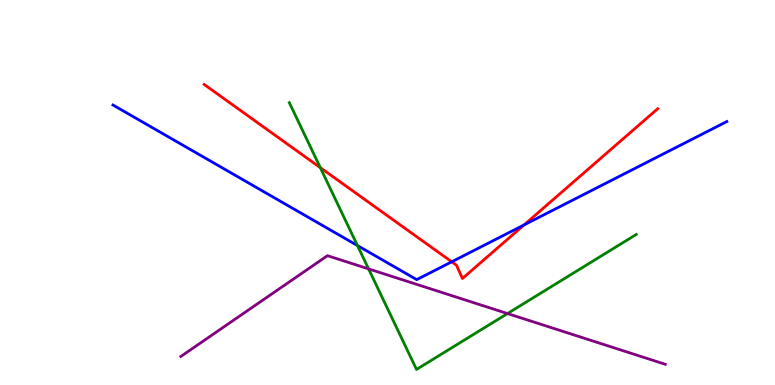[{'lines': ['blue', 'red'], 'intersections': [{'x': 5.83, 'y': 3.2}, {'x': 6.76, 'y': 4.16}]}, {'lines': ['green', 'red'], 'intersections': [{'x': 4.13, 'y': 5.65}]}, {'lines': ['purple', 'red'], 'intersections': []}, {'lines': ['blue', 'green'], 'intersections': [{'x': 4.61, 'y': 3.62}]}, {'lines': ['blue', 'purple'], 'intersections': []}, {'lines': ['green', 'purple'], 'intersections': [{'x': 4.76, 'y': 3.02}, {'x': 6.55, 'y': 1.86}]}]